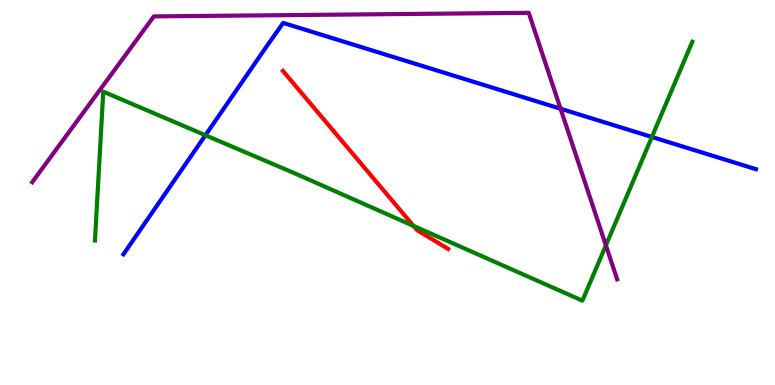[{'lines': ['blue', 'red'], 'intersections': []}, {'lines': ['green', 'red'], 'intersections': [{'x': 5.34, 'y': 4.13}]}, {'lines': ['purple', 'red'], 'intersections': []}, {'lines': ['blue', 'green'], 'intersections': [{'x': 2.65, 'y': 6.49}, {'x': 8.41, 'y': 6.44}]}, {'lines': ['blue', 'purple'], 'intersections': [{'x': 7.23, 'y': 7.18}]}, {'lines': ['green', 'purple'], 'intersections': [{'x': 7.82, 'y': 3.63}]}]